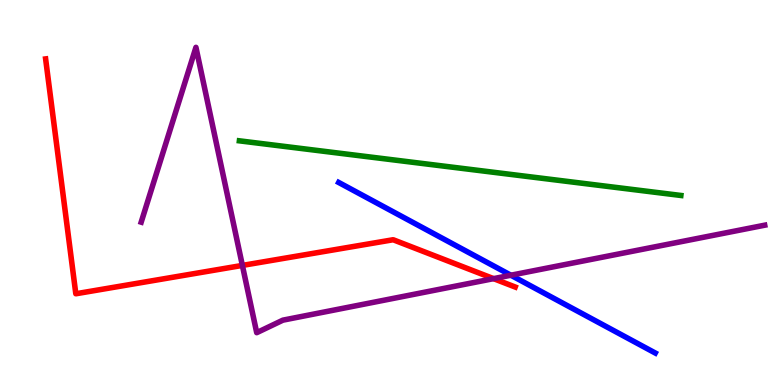[{'lines': ['blue', 'red'], 'intersections': []}, {'lines': ['green', 'red'], 'intersections': []}, {'lines': ['purple', 'red'], 'intersections': [{'x': 3.13, 'y': 3.11}, {'x': 6.37, 'y': 2.76}]}, {'lines': ['blue', 'green'], 'intersections': []}, {'lines': ['blue', 'purple'], 'intersections': [{'x': 6.59, 'y': 2.85}]}, {'lines': ['green', 'purple'], 'intersections': []}]